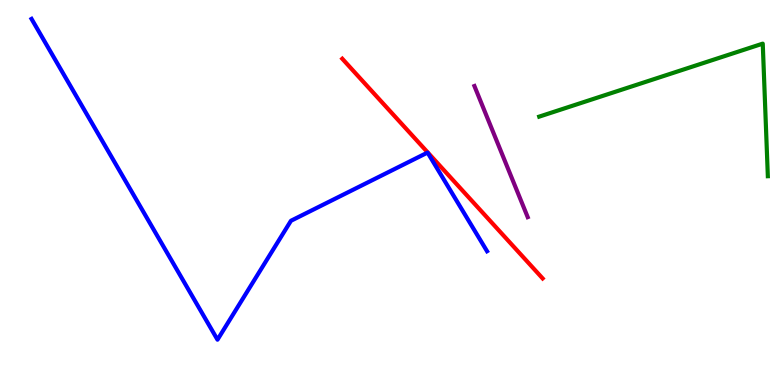[{'lines': ['blue', 'red'], 'intersections': []}, {'lines': ['green', 'red'], 'intersections': []}, {'lines': ['purple', 'red'], 'intersections': []}, {'lines': ['blue', 'green'], 'intersections': []}, {'lines': ['blue', 'purple'], 'intersections': []}, {'lines': ['green', 'purple'], 'intersections': []}]